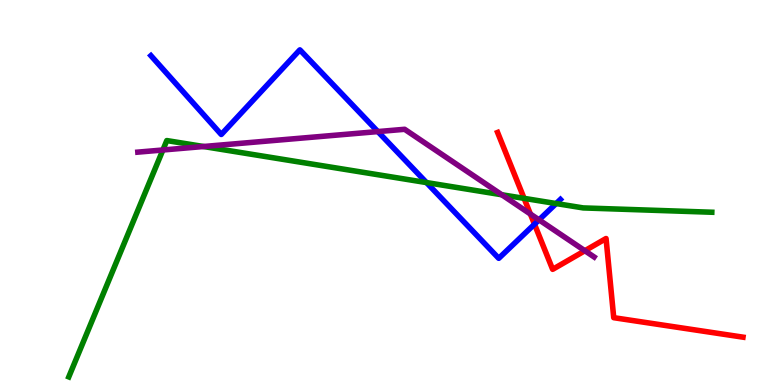[{'lines': ['blue', 'red'], 'intersections': [{'x': 6.9, 'y': 4.18}]}, {'lines': ['green', 'red'], 'intersections': [{'x': 6.76, 'y': 4.85}]}, {'lines': ['purple', 'red'], 'intersections': [{'x': 6.84, 'y': 4.44}, {'x': 7.55, 'y': 3.49}]}, {'lines': ['blue', 'green'], 'intersections': [{'x': 5.5, 'y': 5.26}, {'x': 7.18, 'y': 4.71}]}, {'lines': ['blue', 'purple'], 'intersections': [{'x': 4.88, 'y': 6.58}, {'x': 6.96, 'y': 4.29}]}, {'lines': ['green', 'purple'], 'intersections': [{'x': 2.1, 'y': 6.1}, {'x': 2.63, 'y': 6.19}, {'x': 6.47, 'y': 4.94}]}]